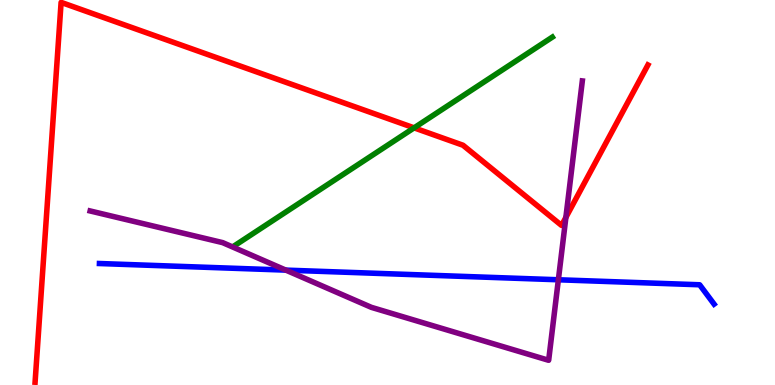[{'lines': ['blue', 'red'], 'intersections': []}, {'lines': ['green', 'red'], 'intersections': [{'x': 5.34, 'y': 6.68}]}, {'lines': ['purple', 'red'], 'intersections': [{'x': 7.3, 'y': 4.35}]}, {'lines': ['blue', 'green'], 'intersections': []}, {'lines': ['blue', 'purple'], 'intersections': [{'x': 3.69, 'y': 2.98}, {'x': 7.2, 'y': 2.73}]}, {'lines': ['green', 'purple'], 'intersections': []}]